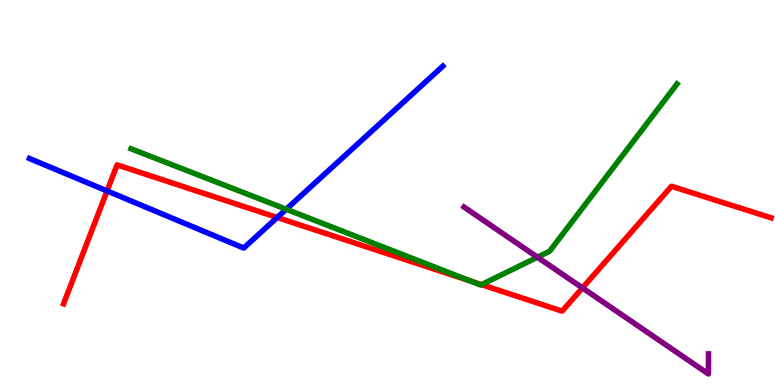[{'lines': ['blue', 'red'], 'intersections': [{'x': 1.38, 'y': 5.04}, {'x': 3.58, 'y': 4.35}]}, {'lines': ['green', 'red'], 'intersections': [{'x': 6.07, 'y': 2.7}, {'x': 6.21, 'y': 2.61}]}, {'lines': ['purple', 'red'], 'intersections': [{'x': 7.52, 'y': 2.52}]}, {'lines': ['blue', 'green'], 'intersections': [{'x': 3.69, 'y': 4.57}]}, {'lines': ['blue', 'purple'], 'intersections': []}, {'lines': ['green', 'purple'], 'intersections': [{'x': 6.94, 'y': 3.32}]}]